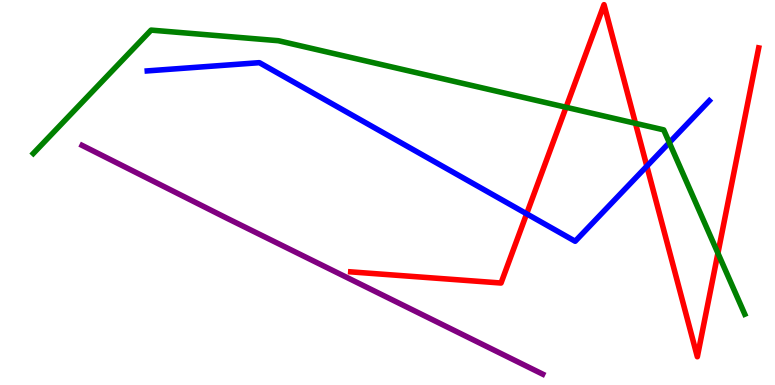[{'lines': ['blue', 'red'], 'intersections': [{'x': 6.8, 'y': 4.45}, {'x': 8.35, 'y': 5.68}]}, {'lines': ['green', 'red'], 'intersections': [{'x': 7.3, 'y': 7.21}, {'x': 8.2, 'y': 6.8}, {'x': 9.26, 'y': 3.42}]}, {'lines': ['purple', 'red'], 'intersections': []}, {'lines': ['blue', 'green'], 'intersections': [{'x': 8.64, 'y': 6.3}]}, {'lines': ['blue', 'purple'], 'intersections': []}, {'lines': ['green', 'purple'], 'intersections': []}]